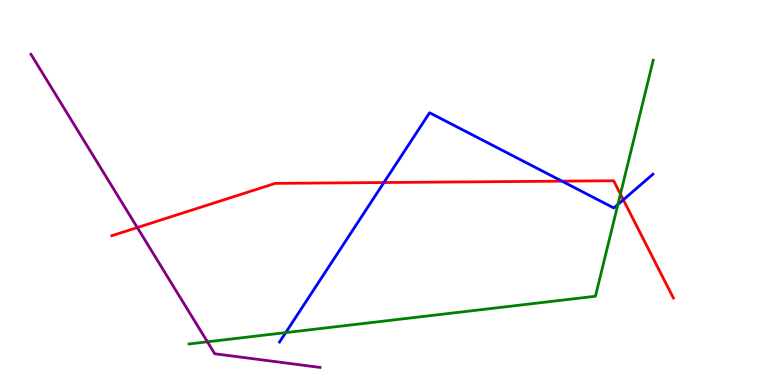[{'lines': ['blue', 'red'], 'intersections': [{'x': 4.95, 'y': 5.26}, {'x': 7.25, 'y': 5.29}, {'x': 8.04, 'y': 4.81}]}, {'lines': ['green', 'red'], 'intersections': [{'x': 8.01, 'y': 4.96}]}, {'lines': ['purple', 'red'], 'intersections': [{'x': 1.77, 'y': 4.09}]}, {'lines': ['blue', 'green'], 'intersections': [{'x': 3.69, 'y': 1.36}, {'x': 7.97, 'y': 4.69}]}, {'lines': ['blue', 'purple'], 'intersections': []}, {'lines': ['green', 'purple'], 'intersections': [{'x': 2.68, 'y': 1.12}]}]